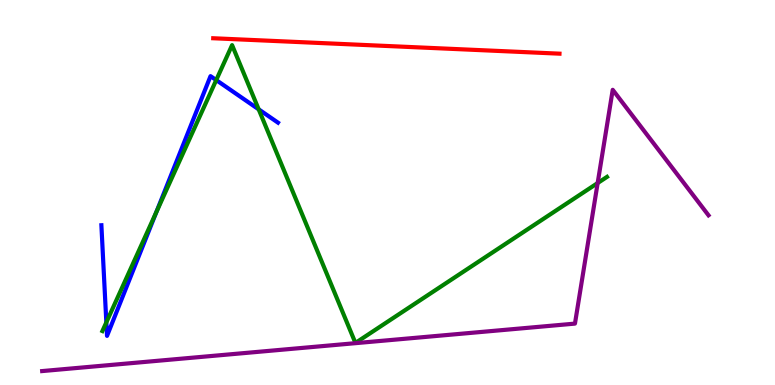[{'lines': ['blue', 'red'], 'intersections': []}, {'lines': ['green', 'red'], 'intersections': []}, {'lines': ['purple', 'red'], 'intersections': []}, {'lines': ['blue', 'green'], 'intersections': [{'x': 1.37, 'y': 1.63}, {'x': 2.02, 'y': 4.49}, {'x': 2.79, 'y': 7.92}, {'x': 3.34, 'y': 7.16}]}, {'lines': ['blue', 'purple'], 'intersections': []}, {'lines': ['green', 'purple'], 'intersections': [{'x': 7.71, 'y': 5.25}]}]